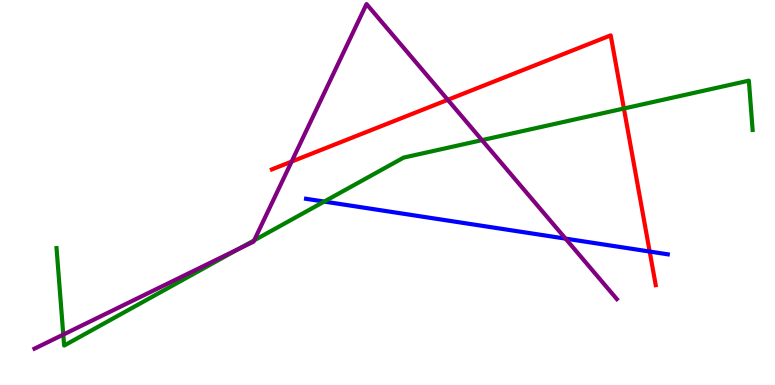[{'lines': ['blue', 'red'], 'intersections': [{'x': 8.38, 'y': 3.47}]}, {'lines': ['green', 'red'], 'intersections': [{'x': 8.05, 'y': 7.18}]}, {'lines': ['purple', 'red'], 'intersections': [{'x': 3.76, 'y': 5.8}, {'x': 5.78, 'y': 7.41}]}, {'lines': ['blue', 'green'], 'intersections': [{'x': 4.18, 'y': 4.76}]}, {'lines': ['blue', 'purple'], 'intersections': [{'x': 7.3, 'y': 3.8}]}, {'lines': ['green', 'purple'], 'intersections': [{'x': 0.817, 'y': 1.31}, {'x': 3.09, 'y': 3.54}, {'x': 3.28, 'y': 3.76}, {'x': 6.22, 'y': 6.36}]}]